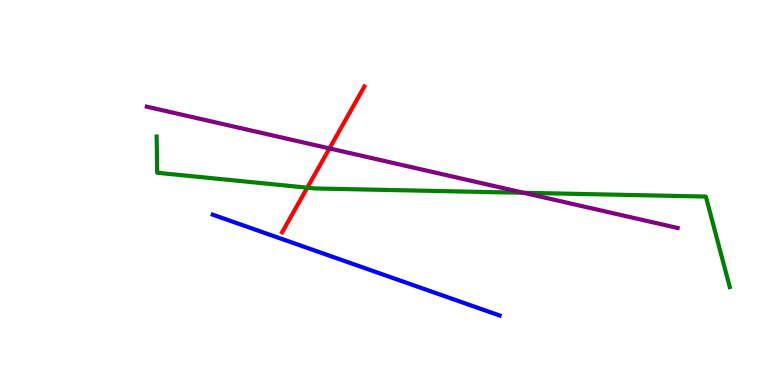[{'lines': ['blue', 'red'], 'intersections': []}, {'lines': ['green', 'red'], 'intersections': [{'x': 3.97, 'y': 5.13}]}, {'lines': ['purple', 'red'], 'intersections': [{'x': 4.25, 'y': 6.15}]}, {'lines': ['blue', 'green'], 'intersections': []}, {'lines': ['blue', 'purple'], 'intersections': []}, {'lines': ['green', 'purple'], 'intersections': [{'x': 6.76, 'y': 4.99}]}]